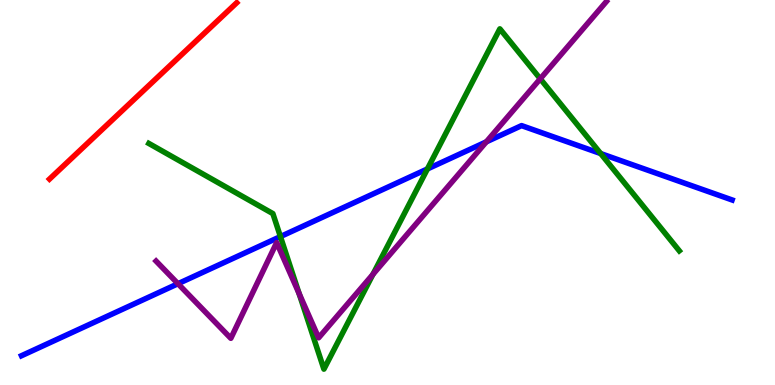[{'lines': ['blue', 'red'], 'intersections': []}, {'lines': ['green', 'red'], 'intersections': []}, {'lines': ['purple', 'red'], 'intersections': []}, {'lines': ['blue', 'green'], 'intersections': [{'x': 3.62, 'y': 3.85}, {'x': 5.52, 'y': 5.61}, {'x': 7.75, 'y': 6.01}]}, {'lines': ['blue', 'purple'], 'intersections': [{'x': 2.3, 'y': 2.63}, {'x': 6.27, 'y': 6.32}]}, {'lines': ['green', 'purple'], 'intersections': [{'x': 3.86, 'y': 2.38}, {'x': 4.81, 'y': 2.87}, {'x': 6.97, 'y': 7.95}]}]